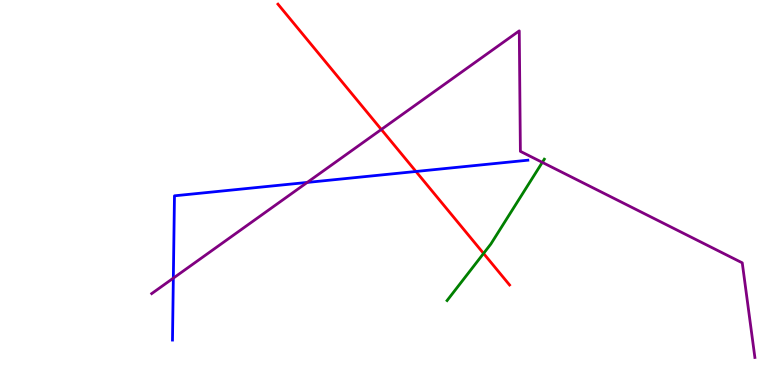[{'lines': ['blue', 'red'], 'intersections': [{'x': 5.37, 'y': 5.55}]}, {'lines': ['green', 'red'], 'intersections': [{'x': 6.24, 'y': 3.42}]}, {'lines': ['purple', 'red'], 'intersections': [{'x': 4.92, 'y': 6.64}]}, {'lines': ['blue', 'green'], 'intersections': []}, {'lines': ['blue', 'purple'], 'intersections': [{'x': 2.24, 'y': 2.78}, {'x': 3.96, 'y': 5.26}]}, {'lines': ['green', 'purple'], 'intersections': [{'x': 7.0, 'y': 5.78}]}]